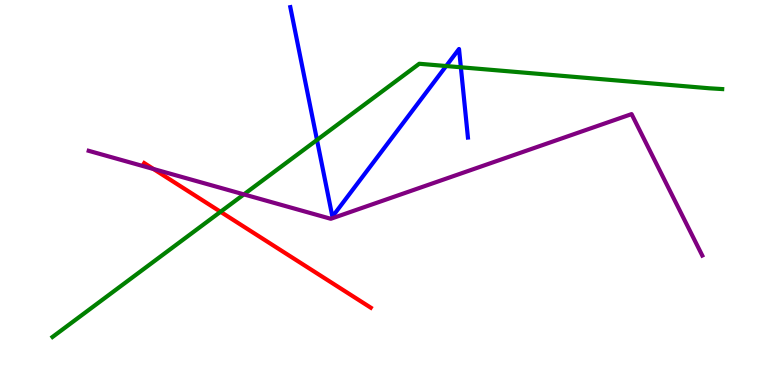[{'lines': ['blue', 'red'], 'intersections': []}, {'lines': ['green', 'red'], 'intersections': [{'x': 2.85, 'y': 4.5}]}, {'lines': ['purple', 'red'], 'intersections': [{'x': 1.98, 'y': 5.61}]}, {'lines': ['blue', 'green'], 'intersections': [{'x': 4.09, 'y': 6.36}, {'x': 5.76, 'y': 8.28}, {'x': 5.95, 'y': 8.25}]}, {'lines': ['blue', 'purple'], 'intersections': []}, {'lines': ['green', 'purple'], 'intersections': [{'x': 3.15, 'y': 4.95}]}]